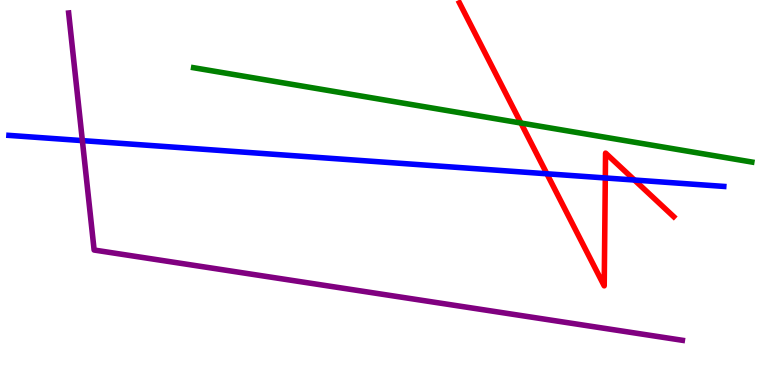[{'lines': ['blue', 'red'], 'intersections': [{'x': 7.06, 'y': 5.49}, {'x': 7.81, 'y': 5.38}, {'x': 8.19, 'y': 5.32}]}, {'lines': ['green', 'red'], 'intersections': [{'x': 6.72, 'y': 6.8}]}, {'lines': ['purple', 'red'], 'intersections': []}, {'lines': ['blue', 'green'], 'intersections': []}, {'lines': ['blue', 'purple'], 'intersections': [{'x': 1.06, 'y': 6.35}]}, {'lines': ['green', 'purple'], 'intersections': []}]